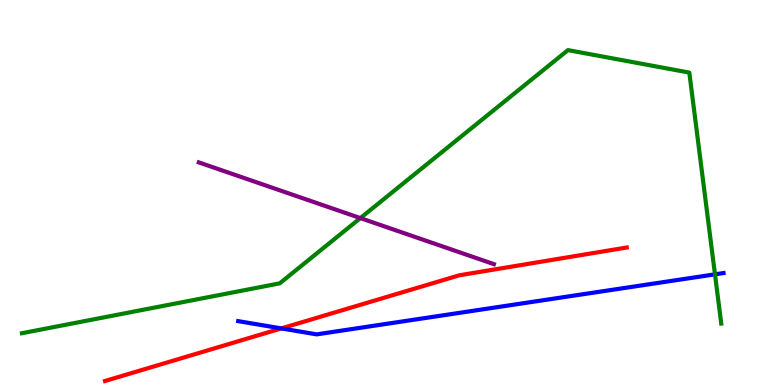[{'lines': ['blue', 'red'], 'intersections': [{'x': 3.63, 'y': 1.47}]}, {'lines': ['green', 'red'], 'intersections': []}, {'lines': ['purple', 'red'], 'intersections': []}, {'lines': ['blue', 'green'], 'intersections': [{'x': 9.23, 'y': 2.87}]}, {'lines': ['blue', 'purple'], 'intersections': []}, {'lines': ['green', 'purple'], 'intersections': [{'x': 4.65, 'y': 4.34}]}]